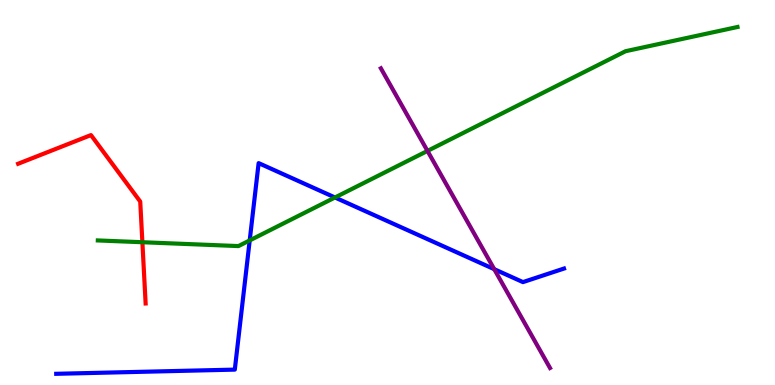[{'lines': ['blue', 'red'], 'intersections': []}, {'lines': ['green', 'red'], 'intersections': [{'x': 1.84, 'y': 3.71}]}, {'lines': ['purple', 'red'], 'intersections': []}, {'lines': ['blue', 'green'], 'intersections': [{'x': 3.22, 'y': 3.76}, {'x': 4.32, 'y': 4.87}]}, {'lines': ['blue', 'purple'], 'intersections': [{'x': 6.38, 'y': 3.01}]}, {'lines': ['green', 'purple'], 'intersections': [{'x': 5.52, 'y': 6.08}]}]